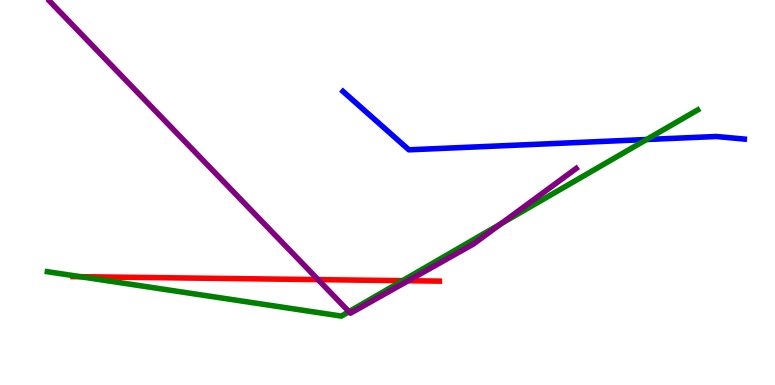[{'lines': ['blue', 'red'], 'intersections': []}, {'lines': ['green', 'red'], 'intersections': [{'x': 1.04, 'y': 2.81}, {'x': 5.19, 'y': 2.71}]}, {'lines': ['purple', 'red'], 'intersections': [{'x': 4.1, 'y': 2.74}, {'x': 5.27, 'y': 2.71}]}, {'lines': ['blue', 'green'], 'intersections': [{'x': 8.34, 'y': 6.38}]}, {'lines': ['blue', 'purple'], 'intersections': []}, {'lines': ['green', 'purple'], 'intersections': [{'x': 4.5, 'y': 1.9}, {'x': 6.47, 'y': 4.19}]}]